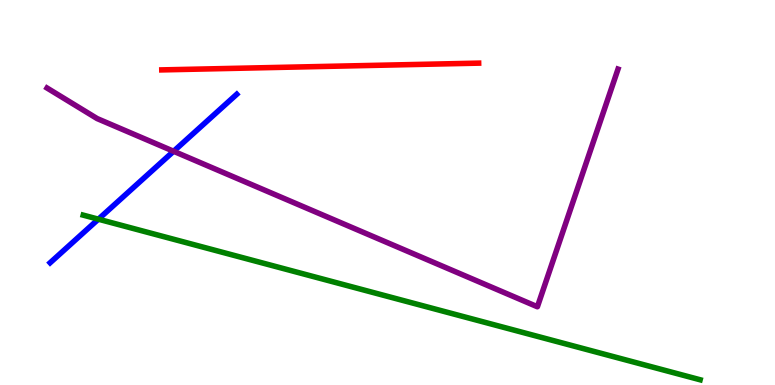[{'lines': ['blue', 'red'], 'intersections': []}, {'lines': ['green', 'red'], 'intersections': []}, {'lines': ['purple', 'red'], 'intersections': []}, {'lines': ['blue', 'green'], 'intersections': [{'x': 1.27, 'y': 4.31}]}, {'lines': ['blue', 'purple'], 'intersections': [{'x': 2.24, 'y': 6.07}]}, {'lines': ['green', 'purple'], 'intersections': []}]